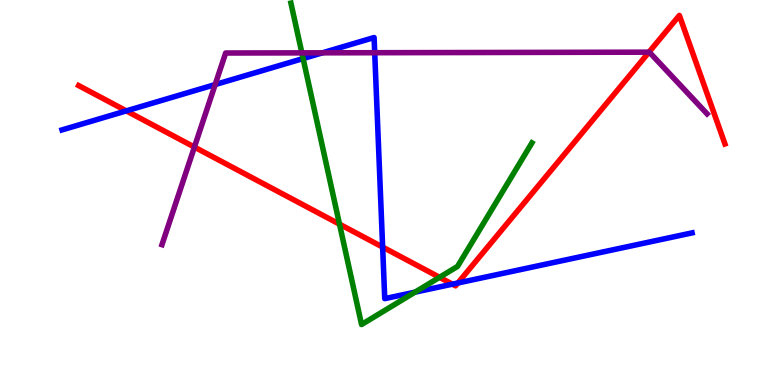[{'lines': ['blue', 'red'], 'intersections': [{'x': 1.63, 'y': 7.12}, {'x': 4.94, 'y': 3.58}, {'x': 5.84, 'y': 2.62}, {'x': 5.91, 'y': 2.65}]}, {'lines': ['green', 'red'], 'intersections': [{'x': 4.38, 'y': 4.18}, {'x': 5.67, 'y': 2.8}]}, {'lines': ['purple', 'red'], 'intersections': [{'x': 2.51, 'y': 6.18}, {'x': 8.37, 'y': 8.65}]}, {'lines': ['blue', 'green'], 'intersections': [{'x': 3.91, 'y': 8.48}, {'x': 5.35, 'y': 2.41}]}, {'lines': ['blue', 'purple'], 'intersections': [{'x': 2.78, 'y': 7.8}, {'x': 4.16, 'y': 8.63}, {'x': 4.83, 'y': 8.63}]}, {'lines': ['green', 'purple'], 'intersections': [{'x': 3.89, 'y': 8.63}]}]